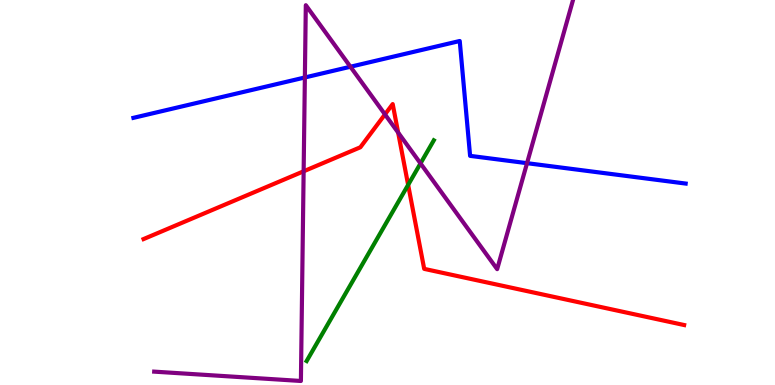[{'lines': ['blue', 'red'], 'intersections': []}, {'lines': ['green', 'red'], 'intersections': [{'x': 5.27, 'y': 5.2}]}, {'lines': ['purple', 'red'], 'intersections': [{'x': 3.92, 'y': 5.55}, {'x': 4.97, 'y': 7.03}, {'x': 5.14, 'y': 6.56}]}, {'lines': ['blue', 'green'], 'intersections': []}, {'lines': ['blue', 'purple'], 'intersections': [{'x': 3.93, 'y': 7.99}, {'x': 4.52, 'y': 8.27}, {'x': 6.8, 'y': 5.76}]}, {'lines': ['green', 'purple'], 'intersections': [{'x': 5.43, 'y': 5.76}]}]